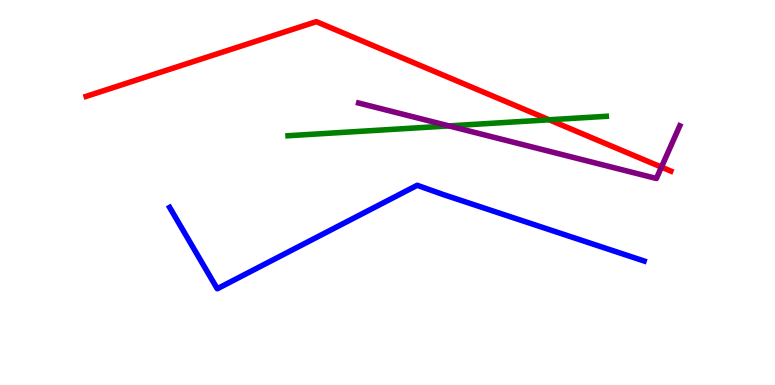[{'lines': ['blue', 'red'], 'intersections': []}, {'lines': ['green', 'red'], 'intersections': [{'x': 7.09, 'y': 6.89}]}, {'lines': ['purple', 'red'], 'intersections': [{'x': 8.53, 'y': 5.66}]}, {'lines': ['blue', 'green'], 'intersections': []}, {'lines': ['blue', 'purple'], 'intersections': []}, {'lines': ['green', 'purple'], 'intersections': [{'x': 5.79, 'y': 6.73}]}]